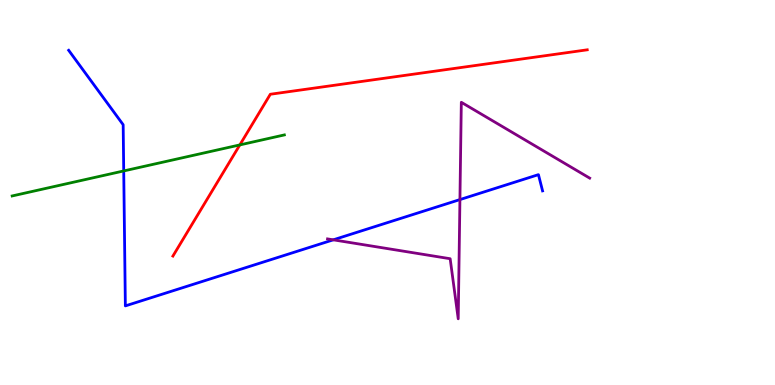[{'lines': ['blue', 'red'], 'intersections': []}, {'lines': ['green', 'red'], 'intersections': [{'x': 3.09, 'y': 6.24}]}, {'lines': ['purple', 'red'], 'intersections': []}, {'lines': ['blue', 'green'], 'intersections': [{'x': 1.6, 'y': 5.56}]}, {'lines': ['blue', 'purple'], 'intersections': [{'x': 4.3, 'y': 3.77}, {'x': 5.93, 'y': 4.82}]}, {'lines': ['green', 'purple'], 'intersections': []}]